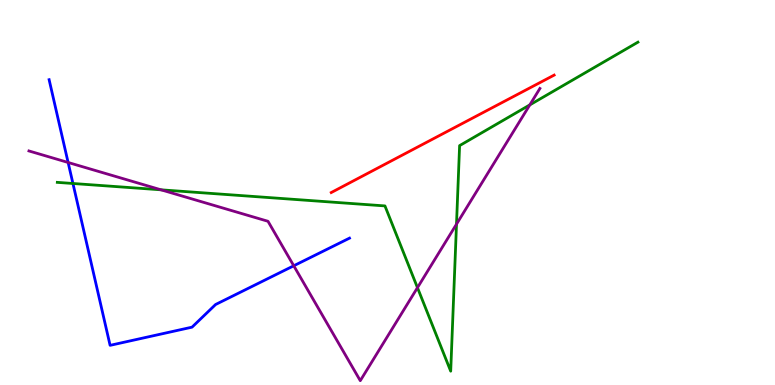[{'lines': ['blue', 'red'], 'intersections': []}, {'lines': ['green', 'red'], 'intersections': []}, {'lines': ['purple', 'red'], 'intersections': []}, {'lines': ['blue', 'green'], 'intersections': [{'x': 0.941, 'y': 5.23}]}, {'lines': ['blue', 'purple'], 'intersections': [{'x': 0.879, 'y': 5.78}, {'x': 3.79, 'y': 3.1}]}, {'lines': ['green', 'purple'], 'intersections': [{'x': 2.08, 'y': 5.07}, {'x': 5.39, 'y': 2.53}, {'x': 5.89, 'y': 4.18}, {'x': 6.84, 'y': 7.28}]}]